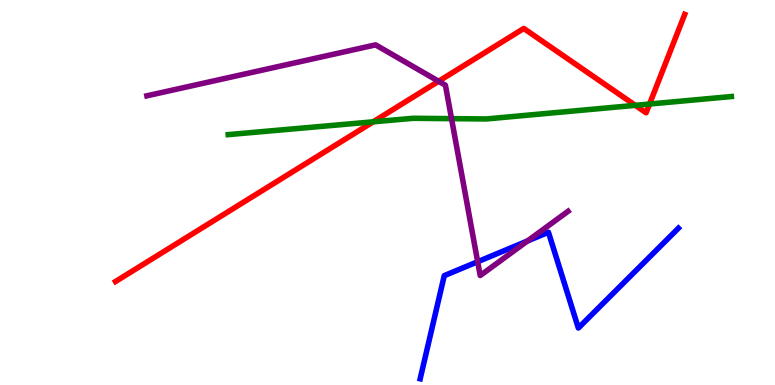[{'lines': ['blue', 'red'], 'intersections': []}, {'lines': ['green', 'red'], 'intersections': [{'x': 4.82, 'y': 6.84}, {'x': 8.2, 'y': 7.26}, {'x': 8.38, 'y': 7.3}]}, {'lines': ['purple', 'red'], 'intersections': [{'x': 5.66, 'y': 7.89}]}, {'lines': ['blue', 'green'], 'intersections': []}, {'lines': ['blue', 'purple'], 'intersections': [{'x': 6.16, 'y': 3.2}, {'x': 6.81, 'y': 3.74}]}, {'lines': ['green', 'purple'], 'intersections': [{'x': 5.83, 'y': 6.92}]}]